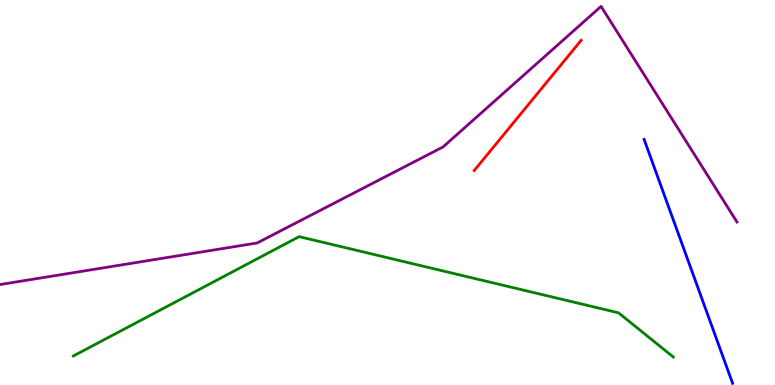[{'lines': ['blue', 'red'], 'intersections': []}, {'lines': ['green', 'red'], 'intersections': []}, {'lines': ['purple', 'red'], 'intersections': []}, {'lines': ['blue', 'green'], 'intersections': []}, {'lines': ['blue', 'purple'], 'intersections': []}, {'lines': ['green', 'purple'], 'intersections': []}]